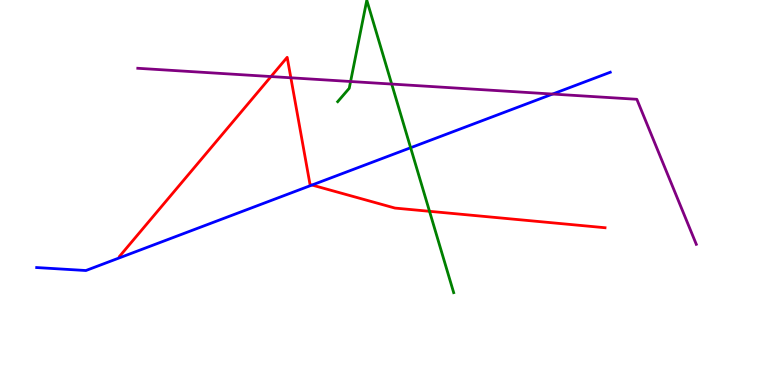[{'lines': ['blue', 'red'], 'intersections': [{'x': 4.03, 'y': 5.19}]}, {'lines': ['green', 'red'], 'intersections': [{'x': 5.54, 'y': 4.51}]}, {'lines': ['purple', 'red'], 'intersections': [{'x': 3.5, 'y': 8.01}, {'x': 3.75, 'y': 7.98}]}, {'lines': ['blue', 'green'], 'intersections': [{'x': 5.3, 'y': 6.16}]}, {'lines': ['blue', 'purple'], 'intersections': [{'x': 7.13, 'y': 7.56}]}, {'lines': ['green', 'purple'], 'intersections': [{'x': 4.52, 'y': 7.88}, {'x': 5.05, 'y': 7.82}]}]